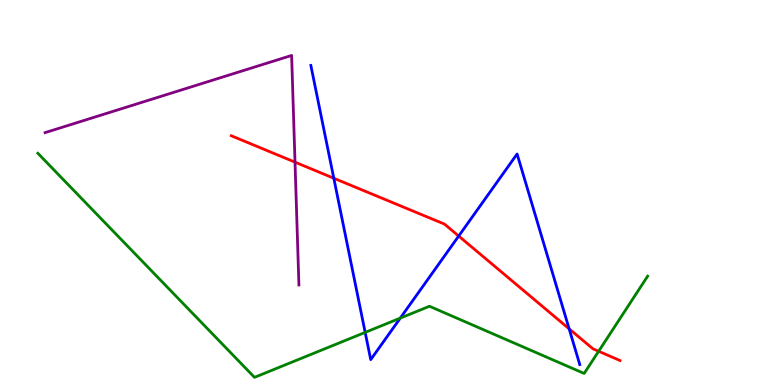[{'lines': ['blue', 'red'], 'intersections': [{'x': 4.31, 'y': 5.37}, {'x': 5.92, 'y': 3.87}, {'x': 7.34, 'y': 1.46}]}, {'lines': ['green', 'red'], 'intersections': [{'x': 7.72, 'y': 0.876}]}, {'lines': ['purple', 'red'], 'intersections': [{'x': 3.81, 'y': 5.79}]}, {'lines': ['blue', 'green'], 'intersections': [{'x': 4.71, 'y': 1.37}, {'x': 5.16, 'y': 1.74}]}, {'lines': ['blue', 'purple'], 'intersections': []}, {'lines': ['green', 'purple'], 'intersections': []}]